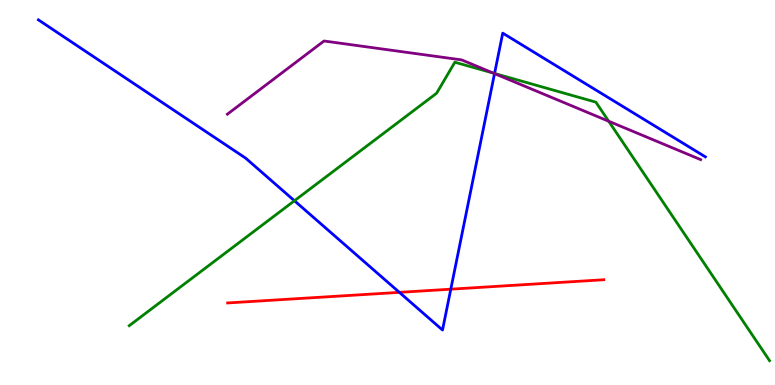[{'lines': ['blue', 'red'], 'intersections': [{'x': 5.15, 'y': 2.41}, {'x': 5.82, 'y': 2.49}]}, {'lines': ['green', 'red'], 'intersections': []}, {'lines': ['purple', 'red'], 'intersections': []}, {'lines': ['blue', 'green'], 'intersections': [{'x': 3.8, 'y': 4.79}, {'x': 6.38, 'y': 8.09}]}, {'lines': ['blue', 'purple'], 'intersections': [{'x': 6.38, 'y': 8.09}]}, {'lines': ['green', 'purple'], 'intersections': [{'x': 6.37, 'y': 8.1}, {'x': 7.85, 'y': 6.85}]}]